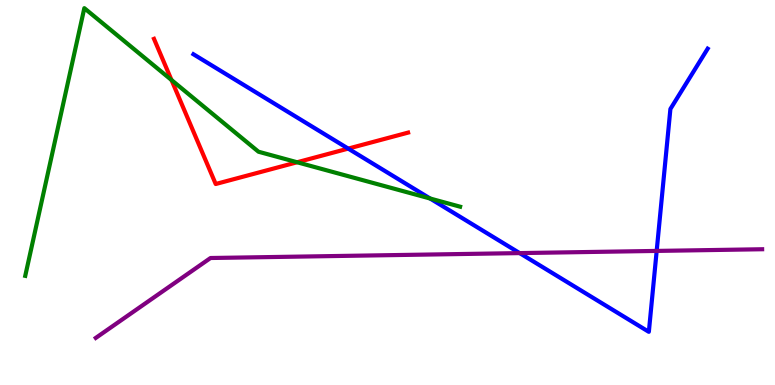[{'lines': ['blue', 'red'], 'intersections': [{'x': 4.49, 'y': 6.14}]}, {'lines': ['green', 'red'], 'intersections': [{'x': 2.21, 'y': 7.92}, {'x': 3.83, 'y': 5.79}]}, {'lines': ['purple', 'red'], 'intersections': []}, {'lines': ['blue', 'green'], 'intersections': [{'x': 5.55, 'y': 4.84}]}, {'lines': ['blue', 'purple'], 'intersections': [{'x': 6.71, 'y': 3.43}, {'x': 8.47, 'y': 3.48}]}, {'lines': ['green', 'purple'], 'intersections': []}]